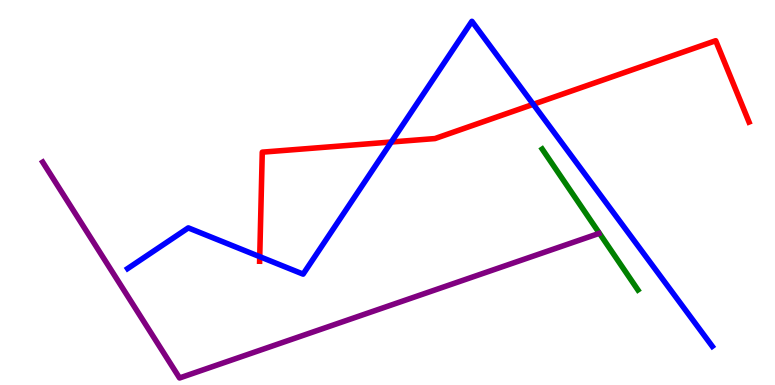[{'lines': ['blue', 'red'], 'intersections': [{'x': 3.35, 'y': 3.33}, {'x': 5.05, 'y': 6.31}, {'x': 6.88, 'y': 7.29}]}, {'lines': ['green', 'red'], 'intersections': []}, {'lines': ['purple', 'red'], 'intersections': []}, {'lines': ['blue', 'green'], 'intersections': []}, {'lines': ['blue', 'purple'], 'intersections': []}, {'lines': ['green', 'purple'], 'intersections': []}]